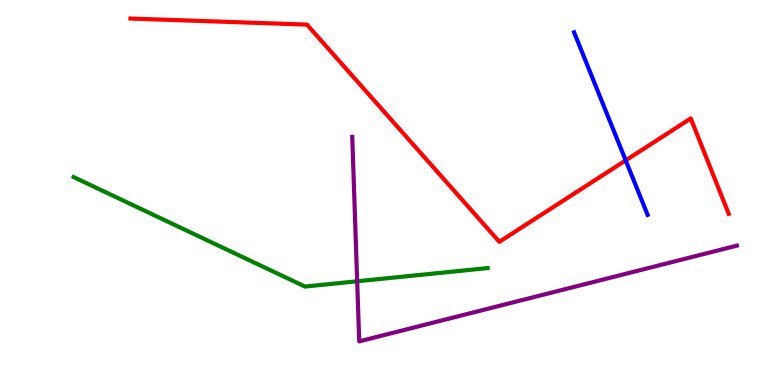[{'lines': ['blue', 'red'], 'intersections': [{'x': 8.07, 'y': 5.83}]}, {'lines': ['green', 'red'], 'intersections': []}, {'lines': ['purple', 'red'], 'intersections': []}, {'lines': ['blue', 'green'], 'intersections': []}, {'lines': ['blue', 'purple'], 'intersections': []}, {'lines': ['green', 'purple'], 'intersections': [{'x': 4.61, 'y': 2.69}]}]